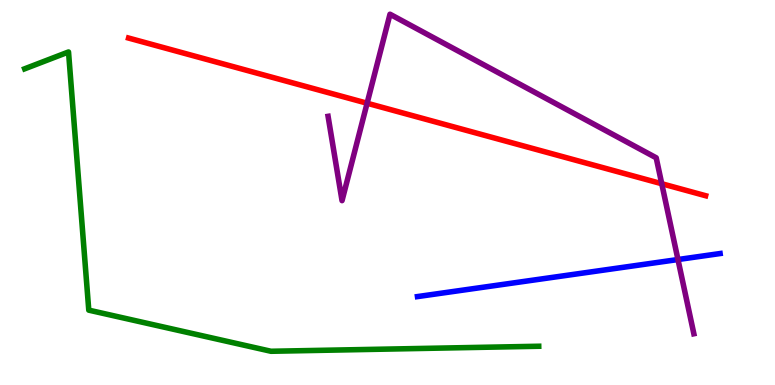[{'lines': ['blue', 'red'], 'intersections': []}, {'lines': ['green', 'red'], 'intersections': []}, {'lines': ['purple', 'red'], 'intersections': [{'x': 4.74, 'y': 7.32}, {'x': 8.54, 'y': 5.23}]}, {'lines': ['blue', 'green'], 'intersections': []}, {'lines': ['blue', 'purple'], 'intersections': [{'x': 8.75, 'y': 3.26}]}, {'lines': ['green', 'purple'], 'intersections': []}]